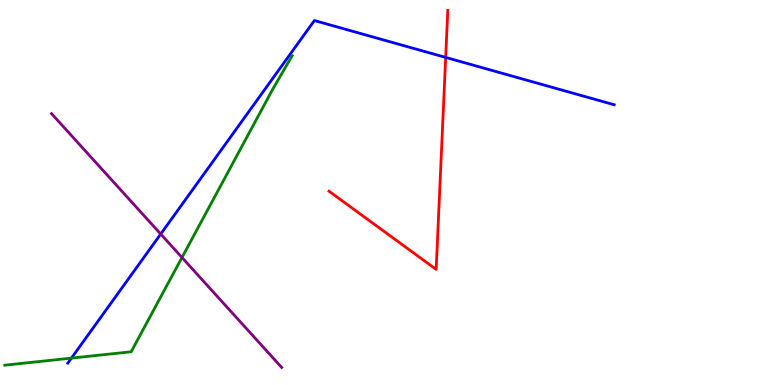[{'lines': ['blue', 'red'], 'intersections': [{'x': 5.75, 'y': 8.51}]}, {'lines': ['green', 'red'], 'intersections': []}, {'lines': ['purple', 'red'], 'intersections': []}, {'lines': ['blue', 'green'], 'intersections': [{'x': 0.922, 'y': 0.698}]}, {'lines': ['blue', 'purple'], 'intersections': [{'x': 2.07, 'y': 3.92}]}, {'lines': ['green', 'purple'], 'intersections': [{'x': 2.35, 'y': 3.31}]}]